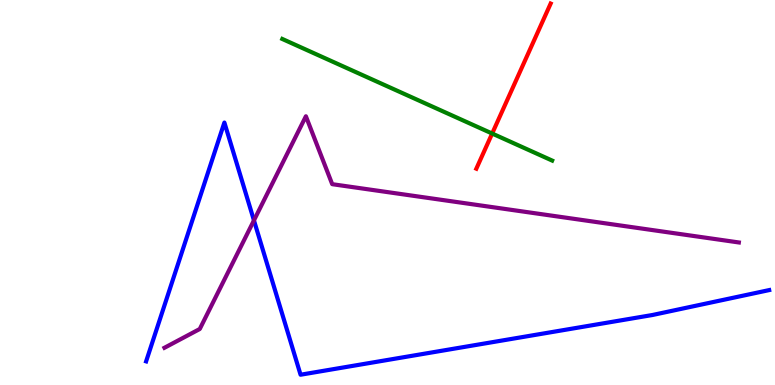[{'lines': ['blue', 'red'], 'intersections': []}, {'lines': ['green', 'red'], 'intersections': [{'x': 6.35, 'y': 6.53}]}, {'lines': ['purple', 'red'], 'intersections': []}, {'lines': ['blue', 'green'], 'intersections': []}, {'lines': ['blue', 'purple'], 'intersections': [{'x': 3.28, 'y': 4.28}]}, {'lines': ['green', 'purple'], 'intersections': []}]